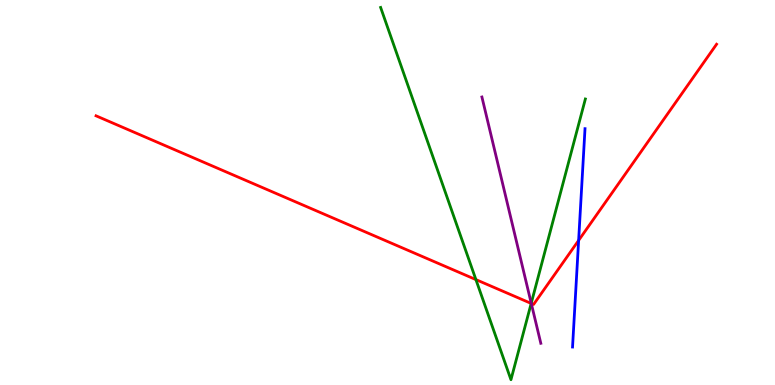[{'lines': ['blue', 'red'], 'intersections': [{'x': 7.47, 'y': 3.76}]}, {'lines': ['green', 'red'], 'intersections': [{'x': 6.14, 'y': 2.74}, {'x': 6.85, 'y': 2.12}]}, {'lines': ['purple', 'red'], 'intersections': [{'x': 6.86, 'y': 2.12}]}, {'lines': ['blue', 'green'], 'intersections': []}, {'lines': ['blue', 'purple'], 'intersections': []}, {'lines': ['green', 'purple'], 'intersections': [{'x': 6.85, 'y': 2.12}]}]